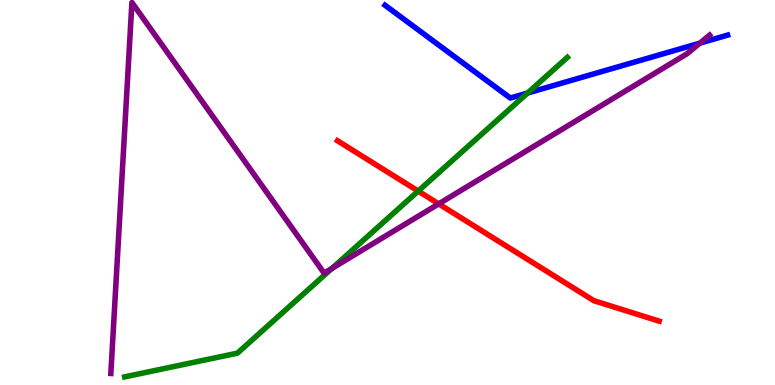[{'lines': ['blue', 'red'], 'intersections': []}, {'lines': ['green', 'red'], 'intersections': [{'x': 5.4, 'y': 5.04}]}, {'lines': ['purple', 'red'], 'intersections': [{'x': 5.66, 'y': 4.7}]}, {'lines': ['blue', 'green'], 'intersections': [{'x': 6.81, 'y': 7.58}]}, {'lines': ['blue', 'purple'], 'intersections': [{'x': 9.03, 'y': 8.88}]}, {'lines': ['green', 'purple'], 'intersections': [{'x': 4.28, 'y': 3.03}]}]